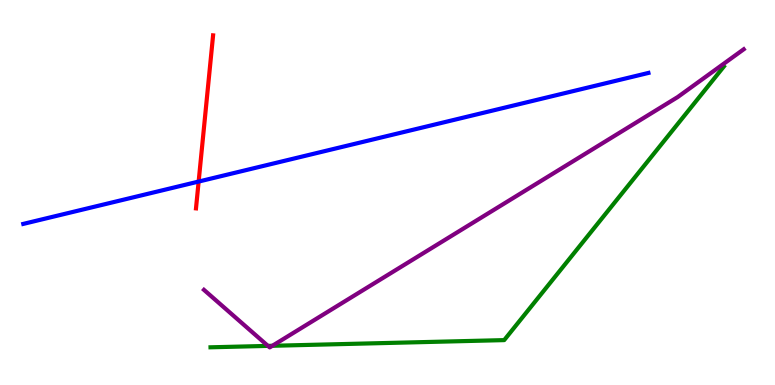[{'lines': ['blue', 'red'], 'intersections': [{'x': 2.56, 'y': 5.28}]}, {'lines': ['green', 'red'], 'intersections': []}, {'lines': ['purple', 'red'], 'intersections': []}, {'lines': ['blue', 'green'], 'intersections': []}, {'lines': ['blue', 'purple'], 'intersections': []}, {'lines': ['green', 'purple'], 'intersections': [{'x': 3.46, 'y': 1.02}, {'x': 3.51, 'y': 1.02}]}]